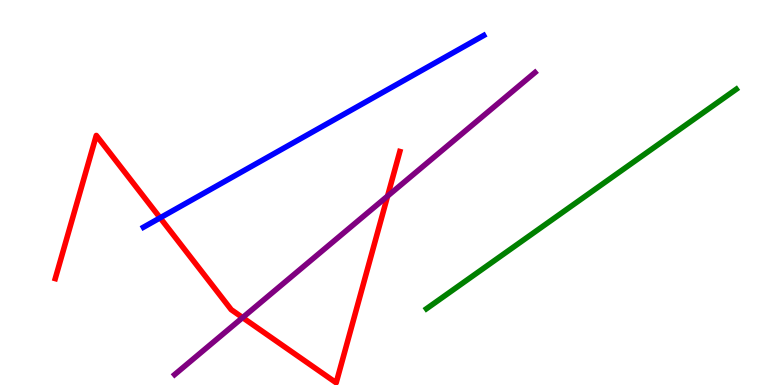[{'lines': ['blue', 'red'], 'intersections': [{'x': 2.07, 'y': 4.34}]}, {'lines': ['green', 'red'], 'intersections': []}, {'lines': ['purple', 'red'], 'intersections': [{'x': 3.13, 'y': 1.75}, {'x': 5.0, 'y': 4.91}]}, {'lines': ['blue', 'green'], 'intersections': []}, {'lines': ['blue', 'purple'], 'intersections': []}, {'lines': ['green', 'purple'], 'intersections': []}]